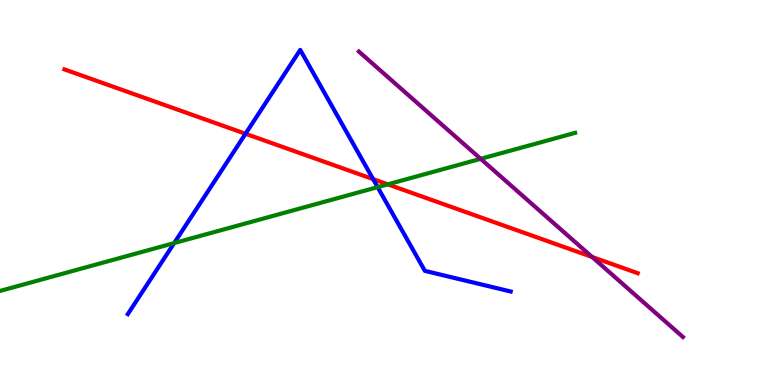[{'lines': ['blue', 'red'], 'intersections': [{'x': 3.17, 'y': 6.53}, {'x': 4.81, 'y': 5.35}]}, {'lines': ['green', 'red'], 'intersections': [{'x': 5.0, 'y': 5.21}]}, {'lines': ['purple', 'red'], 'intersections': [{'x': 7.64, 'y': 3.33}]}, {'lines': ['blue', 'green'], 'intersections': [{'x': 2.25, 'y': 3.69}, {'x': 4.87, 'y': 5.14}]}, {'lines': ['blue', 'purple'], 'intersections': []}, {'lines': ['green', 'purple'], 'intersections': [{'x': 6.2, 'y': 5.87}]}]